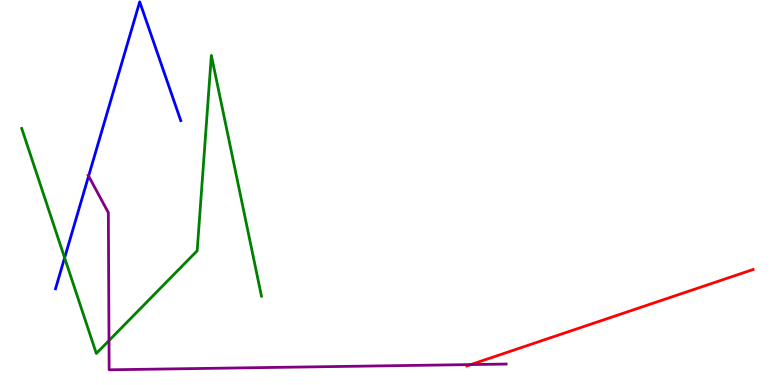[{'lines': ['blue', 'red'], 'intersections': []}, {'lines': ['green', 'red'], 'intersections': []}, {'lines': ['purple', 'red'], 'intersections': [{'x': 6.08, 'y': 0.53}]}, {'lines': ['blue', 'green'], 'intersections': [{'x': 0.834, 'y': 3.3}]}, {'lines': ['blue', 'purple'], 'intersections': [{'x': 1.14, 'y': 5.43}]}, {'lines': ['green', 'purple'], 'intersections': [{'x': 1.41, 'y': 1.15}]}]